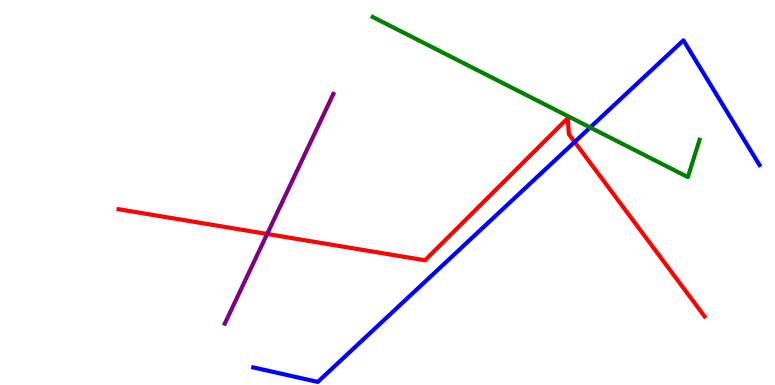[{'lines': ['blue', 'red'], 'intersections': [{'x': 7.42, 'y': 6.31}]}, {'lines': ['green', 'red'], 'intersections': []}, {'lines': ['purple', 'red'], 'intersections': [{'x': 3.45, 'y': 3.92}]}, {'lines': ['blue', 'green'], 'intersections': [{'x': 7.62, 'y': 6.69}]}, {'lines': ['blue', 'purple'], 'intersections': []}, {'lines': ['green', 'purple'], 'intersections': []}]